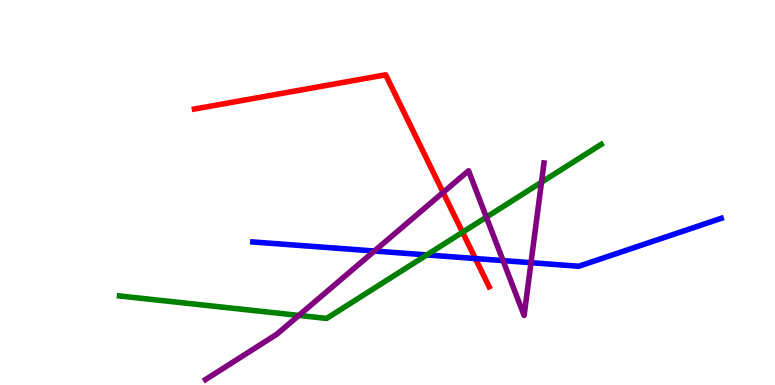[{'lines': ['blue', 'red'], 'intersections': [{'x': 6.13, 'y': 3.28}]}, {'lines': ['green', 'red'], 'intersections': [{'x': 5.97, 'y': 3.97}]}, {'lines': ['purple', 'red'], 'intersections': [{'x': 5.72, 'y': 5.0}]}, {'lines': ['blue', 'green'], 'intersections': [{'x': 5.51, 'y': 3.38}]}, {'lines': ['blue', 'purple'], 'intersections': [{'x': 4.83, 'y': 3.48}, {'x': 6.49, 'y': 3.23}, {'x': 6.85, 'y': 3.18}]}, {'lines': ['green', 'purple'], 'intersections': [{'x': 3.86, 'y': 1.81}, {'x': 6.28, 'y': 4.36}, {'x': 6.99, 'y': 5.27}]}]